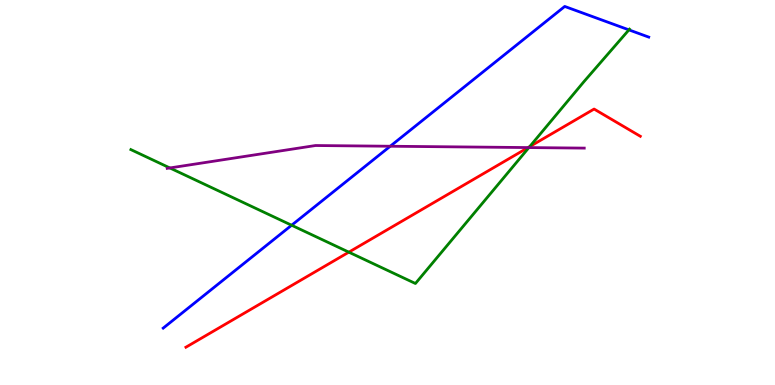[{'lines': ['blue', 'red'], 'intersections': []}, {'lines': ['green', 'red'], 'intersections': [{'x': 4.5, 'y': 3.45}, {'x': 6.83, 'y': 6.19}]}, {'lines': ['purple', 'red'], 'intersections': [{'x': 6.81, 'y': 6.17}]}, {'lines': ['blue', 'green'], 'intersections': [{'x': 3.76, 'y': 4.15}, {'x': 8.12, 'y': 9.22}]}, {'lines': ['blue', 'purple'], 'intersections': [{'x': 5.04, 'y': 6.2}]}, {'lines': ['green', 'purple'], 'intersections': [{'x': 2.19, 'y': 5.64}, {'x': 6.82, 'y': 6.17}]}]